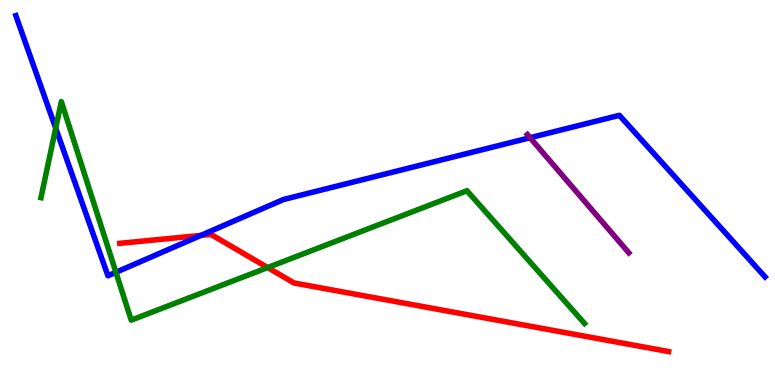[{'lines': ['blue', 'red'], 'intersections': [{'x': 2.59, 'y': 3.89}]}, {'lines': ['green', 'red'], 'intersections': [{'x': 3.45, 'y': 3.05}]}, {'lines': ['purple', 'red'], 'intersections': []}, {'lines': ['blue', 'green'], 'intersections': [{'x': 0.719, 'y': 6.67}, {'x': 1.5, 'y': 2.93}]}, {'lines': ['blue', 'purple'], 'intersections': [{'x': 6.84, 'y': 6.42}]}, {'lines': ['green', 'purple'], 'intersections': []}]